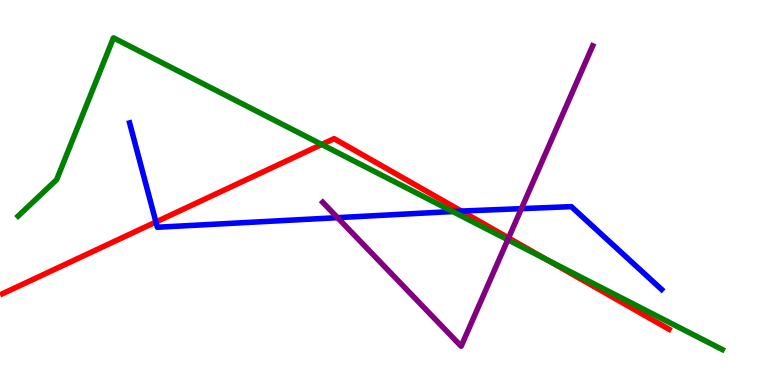[{'lines': ['blue', 'red'], 'intersections': [{'x': 2.01, 'y': 4.23}, {'x': 5.95, 'y': 4.52}]}, {'lines': ['green', 'red'], 'intersections': [{'x': 4.15, 'y': 6.25}, {'x': 7.06, 'y': 3.25}]}, {'lines': ['purple', 'red'], 'intersections': [{'x': 6.56, 'y': 3.82}]}, {'lines': ['blue', 'green'], 'intersections': [{'x': 5.84, 'y': 4.51}]}, {'lines': ['blue', 'purple'], 'intersections': [{'x': 4.36, 'y': 4.35}, {'x': 6.73, 'y': 4.58}]}, {'lines': ['green', 'purple'], 'intersections': [{'x': 6.55, 'y': 3.77}]}]